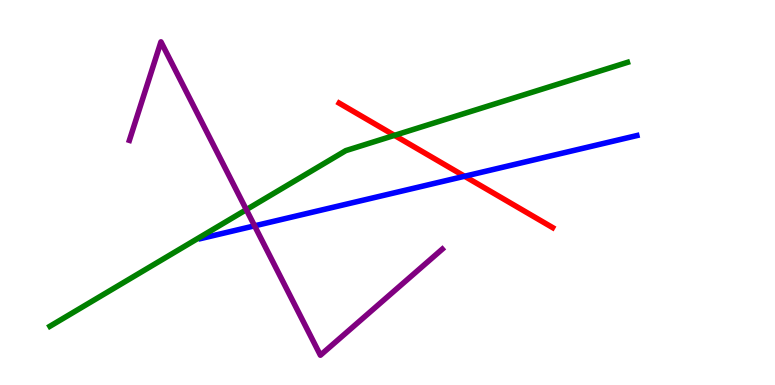[{'lines': ['blue', 'red'], 'intersections': [{'x': 5.99, 'y': 5.42}]}, {'lines': ['green', 'red'], 'intersections': [{'x': 5.09, 'y': 6.48}]}, {'lines': ['purple', 'red'], 'intersections': []}, {'lines': ['blue', 'green'], 'intersections': []}, {'lines': ['blue', 'purple'], 'intersections': [{'x': 3.28, 'y': 4.13}]}, {'lines': ['green', 'purple'], 'intersections': [{'x': 3.18, 'y': 4.55}]}]